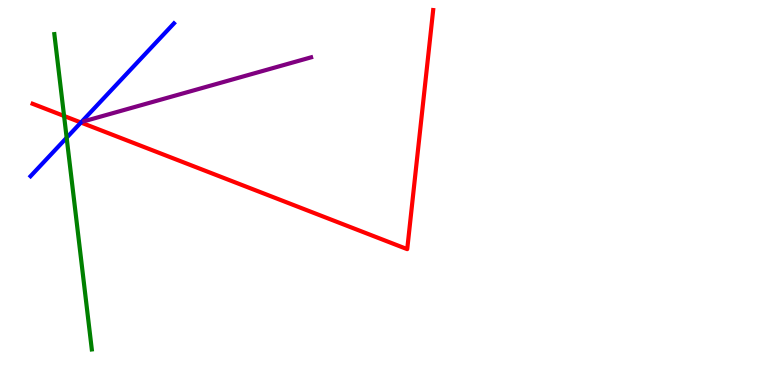[{'lines': ['blue', 'red'], 'intersections': [{'x': 1.04, 'y': 6.82}]}, {'lines': ['green', 'red'], 'intersections': [{'x': 0.827, 'y': 6.99}]}, {'lines': ['purple', 'red'], 'intersections': []}, {'lines': ['blue', 'green'], 'intersections': [{'x': 0.86, 'y': 6.42}]}, {'lines': ['blue', 'purple'], 'intersections': []}, {'lines': ['green', 'purple'], 'intersections': []}]